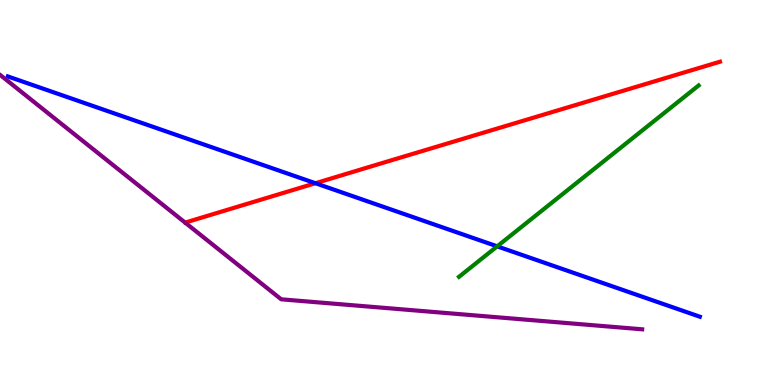[{'lines': ['blue', 'red'], 'intersections': [{'x': 4.07, 'y': 5.24}]}, {'lines': ['green', 'red'], 'intersections': []}, {'lines': ['purple', 'red'], 'intersections': []}, {'lines': ['blue', 'green'], 'intersections': [{'x': 6.42, 'y': 3.6}]}, {'lines': ['blue', 'purple'], 'intersections': []}, {'lines': ['green', 'purple'], 'intersections': []}]